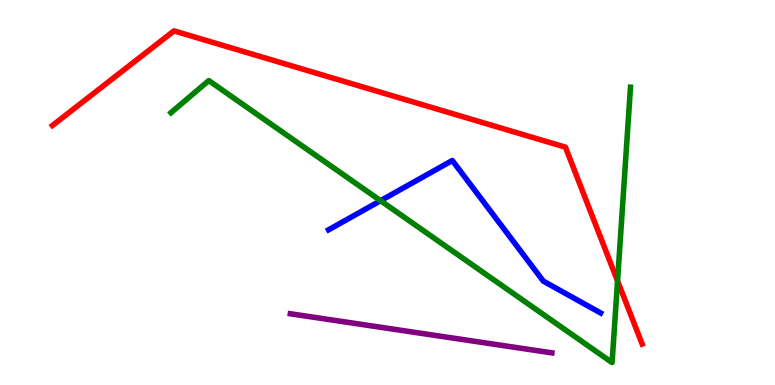[{'lines': ['blue', 'red'], 'intersections': []}, {'lines': ['green', 'red'], 'intersections': [{'x': 7.97, 'y': 2.7}]}, {'lines': ['purple', 'red'], 'intersections': []}, {'lines': ['blue', 'green'], 'intersections': [{'x': 4.91, 'y': 4.79}]}, {'lines': ['blue', 'purple'], 'intersections': []}, {'lines': ['green', 'purple'], 'intersections': []}]